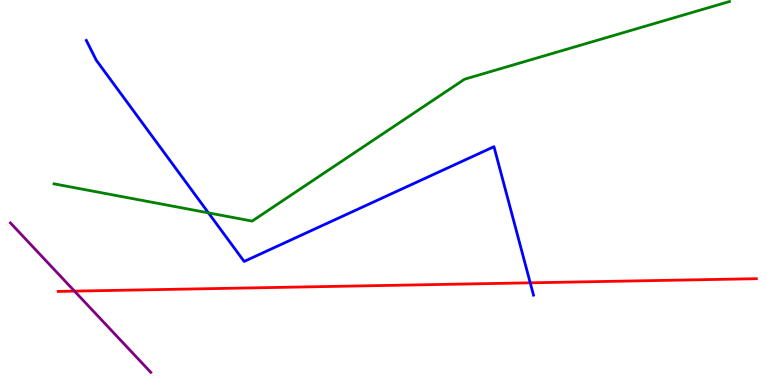[{'lines': ['blue', 'red'], 'intersections': [{'x': 6.84, 'y': 2.65}]}, {'lines': ['green', 'red'], 'intersections': []}, {'lines': ['purple', 'red'], 'intersections': [{'x': 0.961, 'y': 2.44}]}, {'lines': ['blue', 'green'], 'intersections': [{'x': 2.69, 'y': 4.47}]}, {'lines': ['blue', 'purple'], 'intersections': []}, {'lines': ['green', 'purple'], 'intersections': []}]